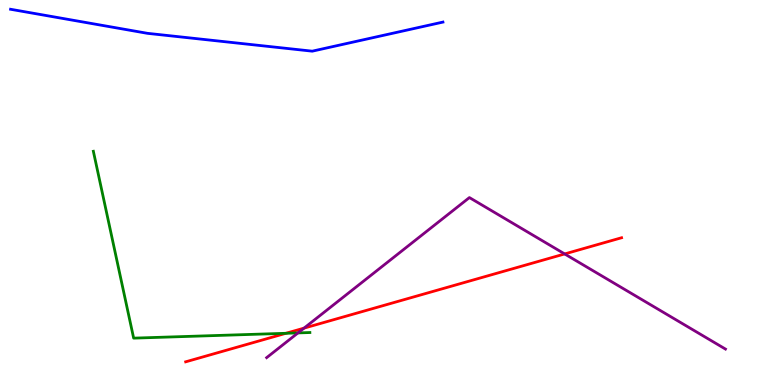[{'lines': ['blue', 'red'], 'intersections': []}, {'lines': ['green', 'red'], 'intersections': [{'x': 3.69, 'y': 1.34}]}, {'lines': ['purple', 'red'], 'intersections': [{'x': 3.92, 'y': 1.48}, {'x': 7.29, 'y': 3.4}]}, {'lines': ['blue', 'green'], 'intersections': []}, {'lines': ['blue', 'purple'], 'intersections': []}, {'lines': ['green', 'purple'], 'intersections': [{'x': 3.84, 'y': 1.35}]}]